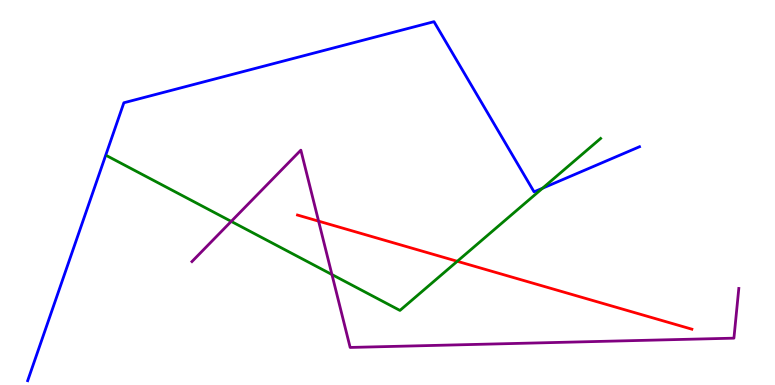[{'lines': ['blue', 'red'], 'intersections': []}, {'lines': ['green', 'red'], 'intersections': [{'x': 5.9, 'y': 3.21}]}, {'lines': ['purple', 'red'], 'intersections': [{'x': 4.11, 'y': 4.26}]}, {'lines': ['blue', 'green'], 'intersections': [{'x': 7.0, 'y': 5.11}]}, {'lines': ['blue', 'purple'], 'intersections': []}, {'lines': ['green', 'purple'], 'intersections': [{'x': 2.98, 'y': 4.25}, {'x': 4.28, 'y': 2.87}]}]